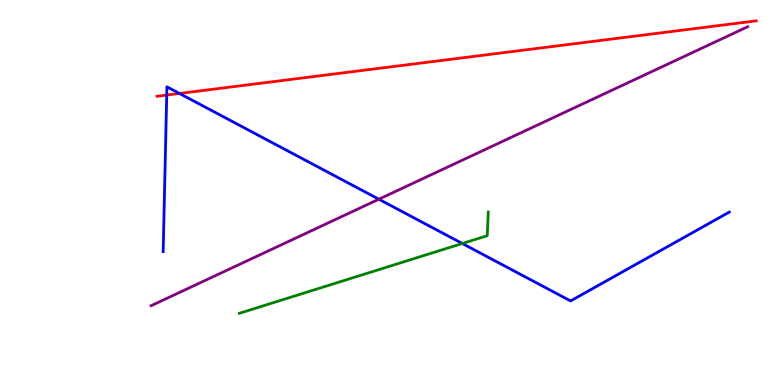[{'lines': ['blue', 'red'], 'intersections': [{'x': 2.15, 'y': 7.53}, {'x': 2.32, 'y': 7.57}]}, {'lines': ['green', 'red'], 'intersections': []}, {'lines': ['purple', 'red'], 'intersections': []}, {'lines': ['blue', 'green'], 'intersections': [{'x': 5.97, 'y': 3.68}]}, {'lines': ['blue', 'purple'], 'intersections': [{'x': 4.89, 'y': 4.83}]}, {'lines': ['green', 'purple'], 'intersections': []}]